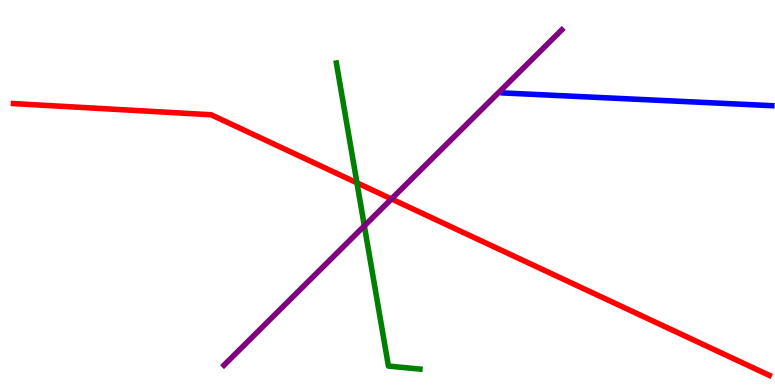[{'lines': ['blue', 'red'], 'intersections': []}, {'lines': ['green', 'red'], 'intersections': [{'x': 4.61, 'y': 5.25}]}, {'lines': ['purple', 'red'], 'intersections': [{'x': 5.05, 'y': 4.83}]}, {'lines': ['blue', 'green'], 'intersections': []}, {'lines': ['blue', 'purple'], 'intersections': []}, {'lines': ['green', 'purple'], 'intersections': [{'x': 4.7, 'y': 4.13}]}]